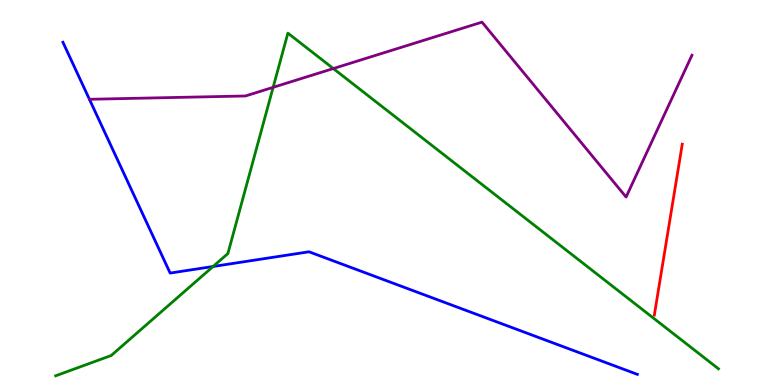[{'lines': ['blue', 'red'], 'intersections': []}, {'lines': ['green', 'red'], 'intersections': []}, {'lines': ['purple', 'red'], 'intersections': []}, {'lines': ['blue', 'green'], 'intersections': [{'x': 2.75, 'y': 3.08}]}, {'lines': ['blue', 'purple'], 'intersections': []}, {'lines': ['green', 'purple'], 'intersections': [{'x': 3.52, 'y': 7.73}, {'x': 4.3, 'y': 8.22}]}]